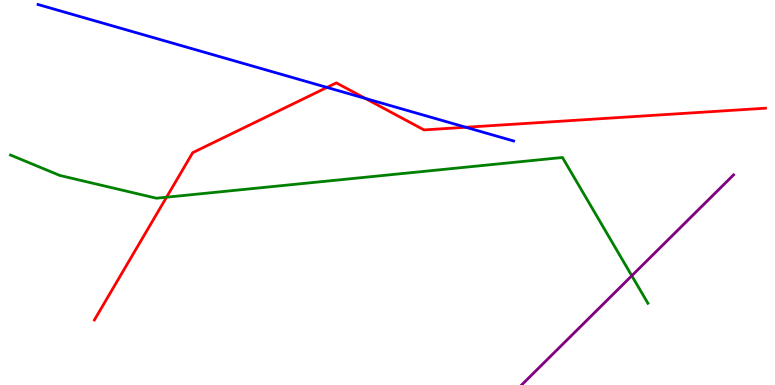[{'lines': ['blue', 'red'], 'intersections': [{'x': 4.22, 'y': 7.73}, {'x': 4.71, 'y': 7.44}, {'x': 6.01, 'y': 6.69}]}, {'lines': ['green', 'red'], 'intersections': [{'x': 2.15, 'y': 4.88}]}, {'lines': ['purple', 'red'], 'intersections': []}, {'lines': ['blue', 'green'], 'intersections': []}, {'lines': ['blue', 'purple'], 'intersections': []}, {'lines': ['green', 'purple'], 'intersections': [{'x': 8.15, 'y': 2.84}]}]